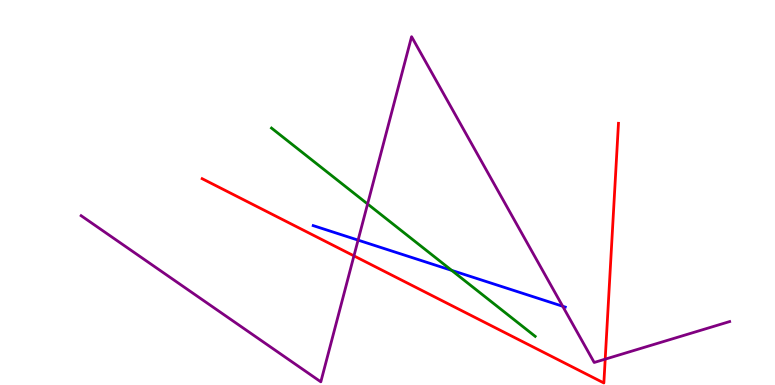[{'lines': ['blue', 'red'], 'intersections': []}, {'lines': ['green', 'red'], 'intersections': []}, {'lines': ['purple', 'red'], 'intersections': [{'x': 4.57, 'y': 3.35}, {'x': 7.81, 'y': 0.671}]}, {'lines': ['blue', 'green'], 'intersections': [{'x': 5.83, 'y': 2.98}]}, {'lines': ['blue', 'purple'], 'intersections': [{'x': 4.62, 'y': 3.76}, {'x': 7.26, 'y': 2.05}]}, {'lines': ['green', 'purple'], 'intersections': [{'x': 4.74, 'y': 4.7}]}]